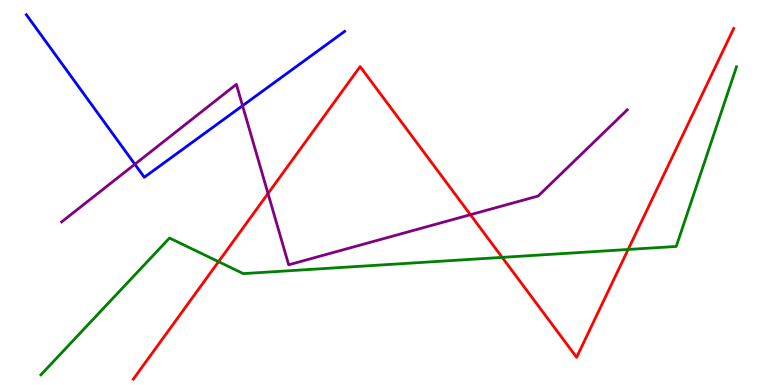[{'lines': ['blue', 'red'], 'intersections': []}, {'lines': ['green', 'red'], 'intersections': [{'x': 2.82, 'y': 3.2}, {'x': 6.48, 'y': 3.31}, {'x': 8.1, 'y': 3.52}]}, {'lines': ['purple', 'red'], 'intersections': [{'x': 3.46, 'y': 4.97}, {'x': 6.07, 'y': 4.42}]}, {'lines': ['blue', 'green'], 'intersections': []}, {'lines': ['blue', 'purple'], 'intersections': [{'x': 1.74, 'y': 5.73}, {'x': 3.13, 'y': 7.25}]}, {'lines': ['green', 'purple'], 'intersections': []}]